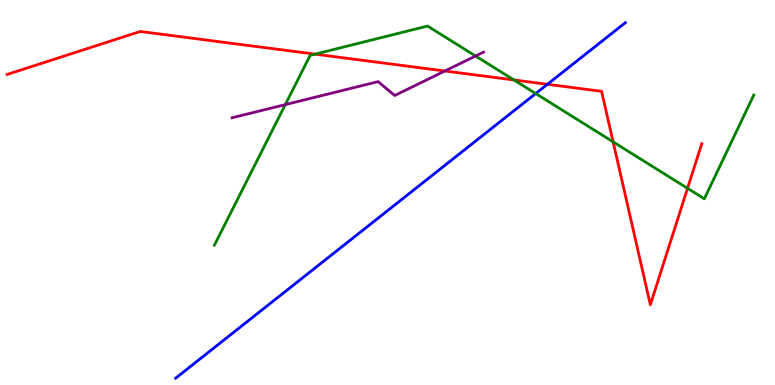[{'lines': ['blue', 'red'], 'intersections': [{'x': 7.06, 'y': 7.81}]}, {'lines': ['green', 'red'], 'intersections': [{'x': 4.07, 'y': 8.59}, {'x': 6.63, 'y': 7.92}, {'x': 7.91, 'y': 6.31}, {'x': 8.87, 'y': 5.11}]}, {'lines': ['purple', 'red'], 'intersections': [{'x': 5.74, 'y': 8.16}]}, {'lines': ['blue', 'green'], 'intersections': [{'x': 6.91, 'y': 7.57}]}, {'lines': ['blue', 'purple'], 'intersections': []}, {'lines': ['green', 'purple'], 'intersections': [{'x': 3.68, 'y': 7.28}, {'x': 6.14, 'y': 8.55}]}]